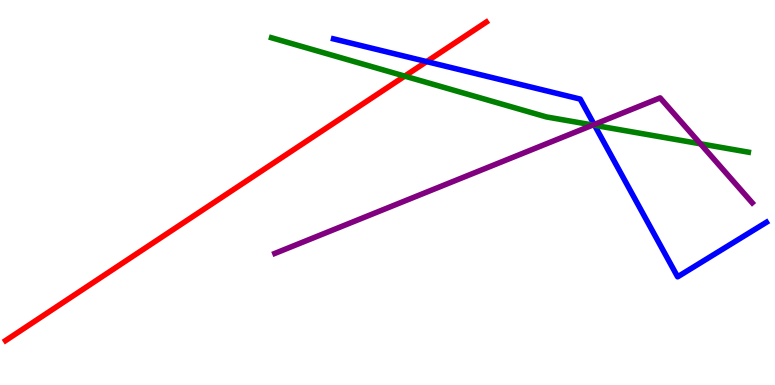[{'lines': ['blue', 'red'], 'intersections': [{'x': 5.51, 'y': 8.4}]}, {'lines': ['green', 'red'], 'intersections': [{'x': 5.22, 'y': 8.02}]}, {'lines': ['purple', 'red'], 'intersections': []}, {'lines': ['blue', 'green'], 'intersections': [{'x': 7.67, 'y': 6.74}]}, {'lines': ['blue', 'purple'], 'intersections': [{'x': 7.67, 'y': 6.77}]}, {'lines': ['green', 'purple'], 'intersections': [{'x': 7.65, 'y': 6.75}, {'x': 9.04, 'y': 6.26}]}]